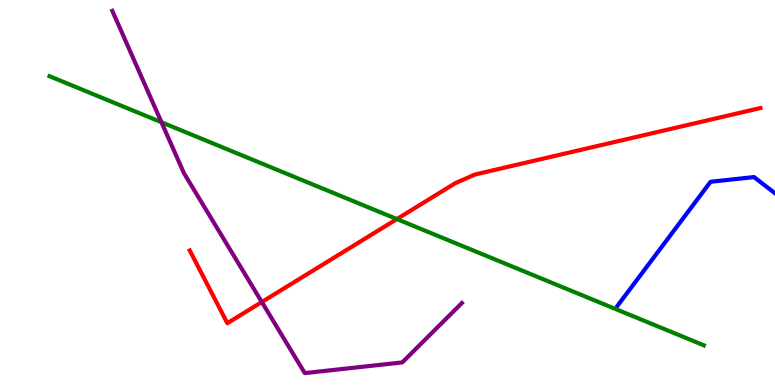[{'lines': ['blue', 'red'], 'intersections': []}, {'lines': ['green', 'red'], 'intersections': [{'x': 5.12, 'y': 4.31}]}, {'lines': ['purple', 'red'], 'intersections': [{'x': 3.38, 'y': 2.15}]}, {'lines': ['blue', 'green'], 'intersections': []}, {'lines': ['blue', 'purple'], 'intersections': []}, {'lines': ['green', 'purple'], 'intersections': [{'x': 2.08, 'y': 6.82}]}]